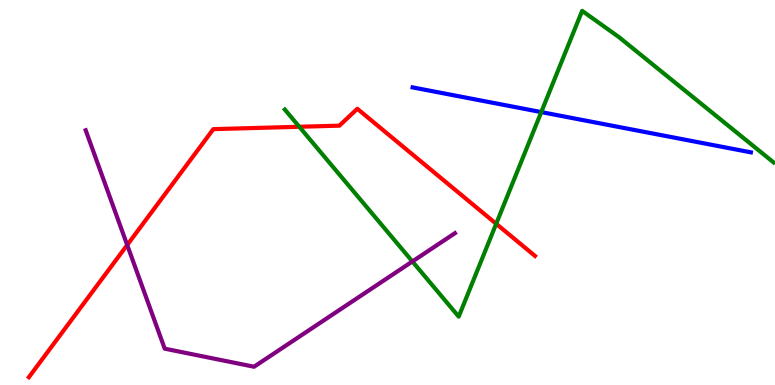[{'lines': ['blue', 'red'], 'intersections': []}, {'lines': ['green', 'red'], 'intersections': [{'x': 3.86, 'y': 6.71}, {'x': 6.4, 'y': 4.19}]}, {'lines': ['purple', 'red'], 'intersections': [{'x': 1.64, 'y': 3.64}]}, {'lines': ['blue', 'green'], 'intersections': [{'x': 6.98, 'y': 7.09}]}, {'lines': ['blue', 'purple'], 'intersections': []}, {'lines': ['green', 'purple'], 'intersections': [{'x': 5.32, 'y': 3.21}]}]